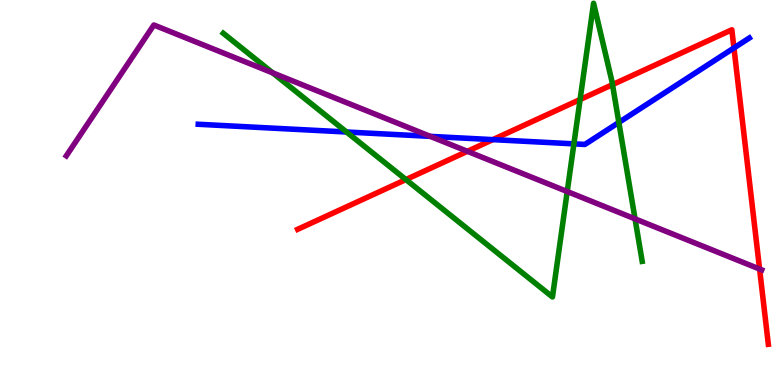[{'lines': ['blue', 'red'], 'intersections': [{'x': 6.36, 'y': 6.37}, {'x': 9.47, 'y': 8.75}]}, {'lines': ['green', 'red'], 'intersections': [{'x': 5.24, 'y': 5.34}, {'x': 7.49, 'y': 7.42}, {'x': 7.9, 'y': 7.8}]}, {'lines': ['purple', 'red'], 'intersections': [{'x': 6.03, 'y': 6.07}, {'x': 9.8, 'y': 3.01}]}, {'lines': ['blue', 'green'], 'intersections': [{'x': 4.47, 'y': 6.57}, {'x': 7.41, 'y': 6.26}, {'x': 7.99, 'y': 6.82}]}, {'lines': ['blue', 'purple'], 'intersections': [{'x': 5.55, 'y': 6.46}]}, {'lines': ['green', 'purple'], 'intersections': [{'x': 3.52, 'y': 8.11}, {'x': 7.32, 'y': 5.03}, {'x': 8.19, 'y': 4.32}]}]